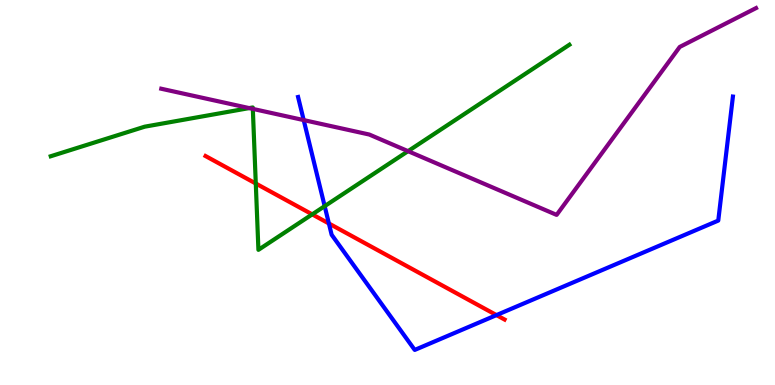[{'lines': ['blue', 'red'], 'intersections': [{'x': 4.24, 'y': 4.2}, {'x': 6.41, 'y': 1.82}]}, {'lines': ['green', 'red'], 'intersections': [{'x': 3.3, 'y': 5.23}, {'x': 4.03, 'y': 4.43}]}, {'lines': ['purple', 'red'], 'intersections': []}, {'lines': ['blue', 'green'], 'intersections': [{'x': 4.19, 'y': 4.65}]}, {'lines': ['blue', 'purple'], 'intersections': [{'x': 3.92, 'y': 6.88}]}, {'lines': ['green', 'purple'], 'intersections': [{'x': 3.22, 'y': 7.19}, {'x': 3.26, 'y': 7.17}, {'x': 5.27, 'y': 6.07}]}]